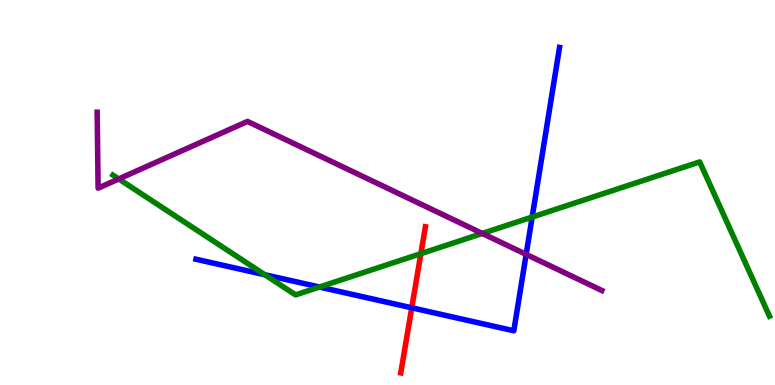[{'lines': ['blue', 'red'], 'intersections': [{'x': 5.31, 'y': 2.01}]}, {'lines': ['green', 'red'], 'intersections': [{'x': 5.43, 'y': 3.41}]}, {'lines': ['purple', 'red'], 'intersections': []}, {'lines': ['blue', 'green'], 'intersections': [{'x': 3.42, 'y': 2.86}, {'x': 4.12, 'y': 2.54}, {'x': 6.87, 'y': 4.36}]}, {'lines': ['blue', 'purple'], 'intersections': [{'x': 6.79, 'y': 3.39}]}, {'lines': ['green', 'purple'], 'intersections': [{'x': 1.53, 'y': 5.35}, {'x': 6.22, 'y': 3.94}]}]